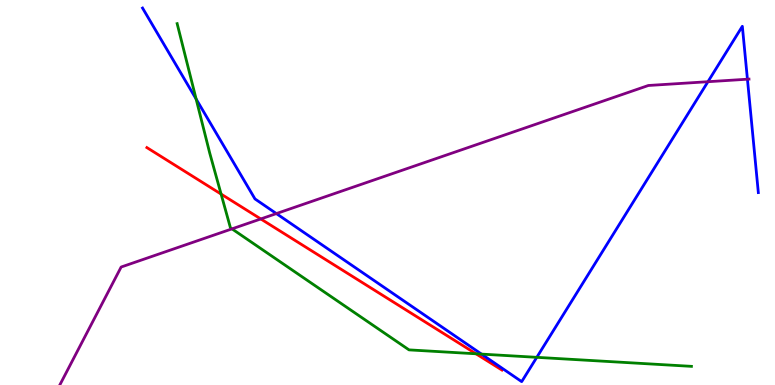[{'lines': ['blue', 'red'], 'intersections': []}, {'lines': ['green', 'red'], 'intersections': [{'x': 2.85, 'y': 4.96}, {'x': 6.14, 'y': 0.811}]}, {'lines': ['purple', 'red'], 'intersections': [{'x': 3.36, 'y': 4.31}]}, {'lines': ['blue', 'green'], 'intersections': [{'x': 2.53, 'y': 7.43}, {'x': 6.21, 'y': 0.802}, {'x': 6.93, 'y': 0.719}]}, {'lines': ['blue', 'purple'], 'intersections': [{'x': 3.57, 'y': 4.45}, {'x': 9.13, 'y': 7.88}, {'x': 9.64, 'y': 7.94}]}, {'lines': ['green', 'purple'], 'intersections': [{'x': 2.99, 'y': 4.06}]}]